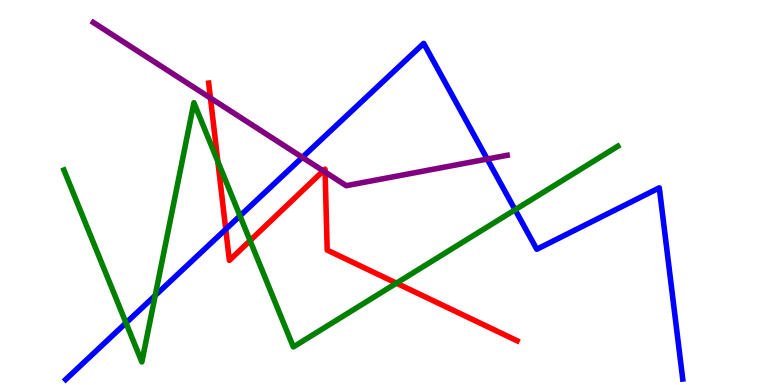[{'lines': ['blue', 'red'], 'intersections': [{'x': 2.91, 'y': 4.05}]}, {'lines': ['green', 'red'], 'intersections': [{'x': 2.81, 'y': 5.81}, {'x': 3.23, 'y': 3.75}, {'x': 5.12, 'y': 2.65}]}, {'lines': ['purple', 'red'], 'intersections': [{'x': 2.72, 'y': 7.45}, {'x': 4.17, 'y': 5.56}, {'x': 4.2, 'y': 5.53}]}, {'lines': ['blue', 'green'], 'intersections': [{'x': 1.63, 'y': 1.61}, {'x': 2.0, 'y': 2.32}, {'x': 3.1, 'y': 4.39}, {'x': 6.65, 'y': 4.55}]}, {'lines': ['blue', 'purple'], 'intersections': [{'x': 3.9, 'y': 5.91}, {'x': 6.29, 'y': 5.87}]}, {'lines': ['green', 'purple'], 'intersections': []}]